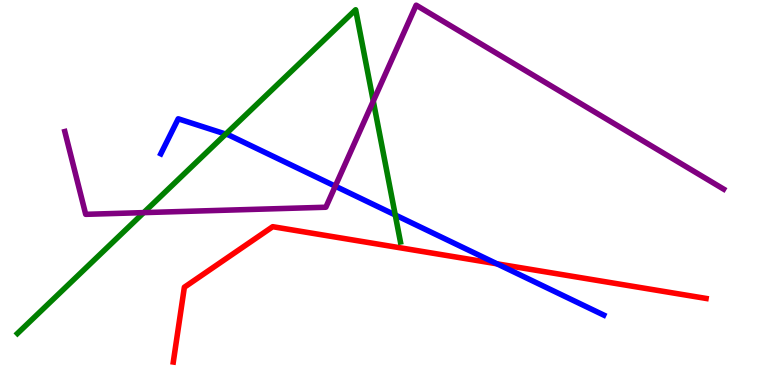[{'lines': ['blue', 'red'], 'intersections': [{'x': 6.41, 'y': 3.15}]}, {'lines': ['green', 'red'], 'intersections': []}, {'lines': ['purple', 'red'], 'intersections': []}, {'lines': ['blue', 'green'], 'intersections': [{'x': 2.91, 'y': 6.52}, {'x': 5.1, 'y': 4.42}]}, {'lines': ['blue', 'purple'], 'intersections': [{'x': 4.33, 'y': 5.16}]}, {'lines': ['green', 'purple'], 'intersections': [{'x': 1.85, 'y': 4.48}, {'x': 4.82, 'y': 7.37}]}]